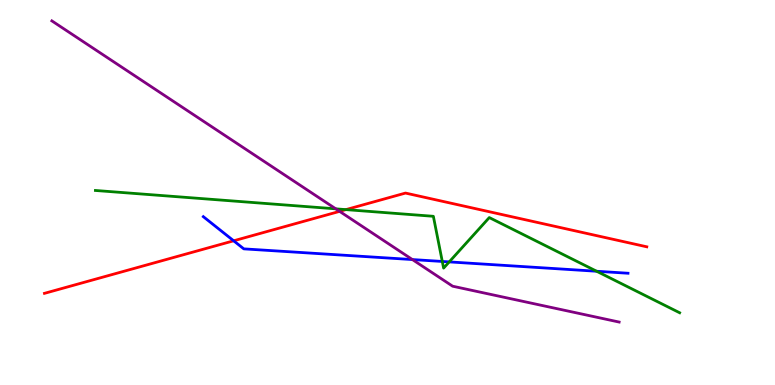[{'lines': ['blue', 'red'], 'intersections': [{'x': 3.02, 'y': 3.75}]}, {'lines': ['green', 'red'], 'intersections': [{'x': 4.46, 'y': 4.56}]}, {'lines': ['purple', 'red'], 'intersections': [{'x': 4.38, 'y': 4.51}]}, {'lines': ['blue', 'green'], 'intersections': [{'x': 5.71, 'y': 3.21}, {'x': 5.8, 'y': 3.2}, {'x': 7.7, 'y': 2.95}]}, {'lines': ['blue', 'purple'], 'intersections': [{'x': 5.32, 'y': 3.26}]}, {'lines': ['green', 'purple'], 'intersections': [{'x': 4.33, 'y': 4.58}]}]